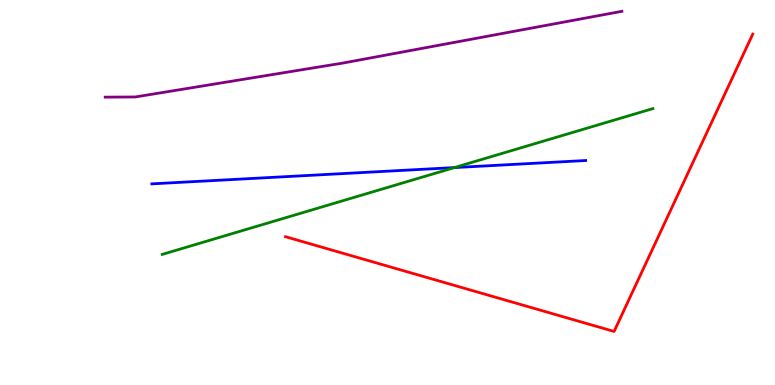[{'lines': ['blue', 'red'], 'intersections': []}, {'lines': ['green', 'red'], 'intersections': []}, {'lines': ['purple', 'red'], 'intersections': []}, {'lines': ['blue', 'green'], 'intersections': [{'x': 5.86, 'y': 5.65}]}, {'lines': ['blue', 'purple'], 'intersections': []}, {'lines': ['green', 'purple'], 'intersections': []}]